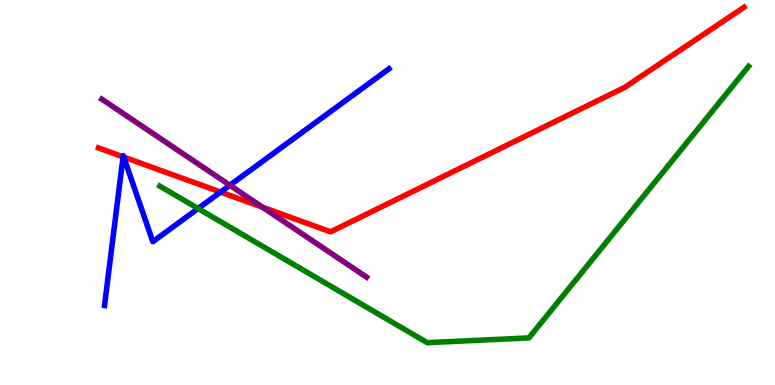[{'lines': ['blue', 'red'], 'intersections': [{'x': 1.59, 'y': 5.93}, {'x': 1.6, 'y': 5.92}, {'x': 2.85, 'y': 5.01}]}, {'lines': ['green', 'red'], 'intersections': []}, {'lines': ['purple', 'red'], 'intersections': [{'x': 3.39, 'y': 4.62}]}, {'lines': ['blue', 'green'], 'intersections': [{'x': 2.56, 'y': 4.58}]}, {'lines': ['blue', 'purple'], 'intersections': [{'x': 2.97, 'y': 5.19}]}, {'lines': ['green', 'purple'], 'intersections': []}]